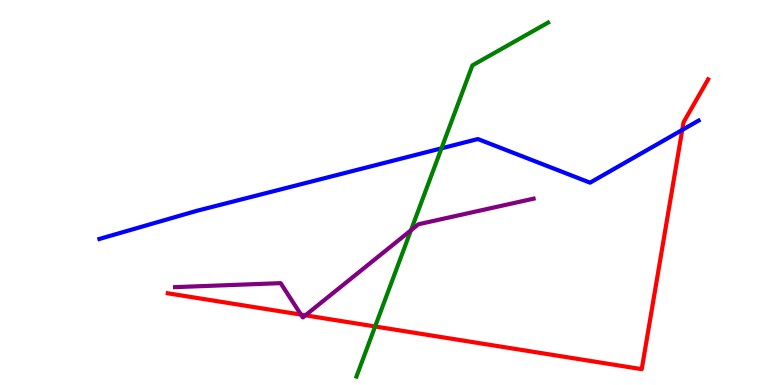[{'lines': ['blue', 'red'], 'intersections': [{'x': 8.8, 'y': 6.62}]}, {'lines': ['green', 'red'], 'intersections': [{'x': 4.84, 'y': 1.52}]}, {'lines': ['purple', 'red'], 'intersections': [{'x': 3.88, 'y': 1.83}, {'x': 3.94, 'y': 1.81}]}, {'lines': ['blue', 'green'], 'intersections': [{'x': 5.7, 'y': 6.15}]}, {'lines': ['blue', 'purple'], 'intersections': []}, {'lines': ['green', 'purple'], 'intersections': [{'x': 5.3, 'y': 4.02}]}]